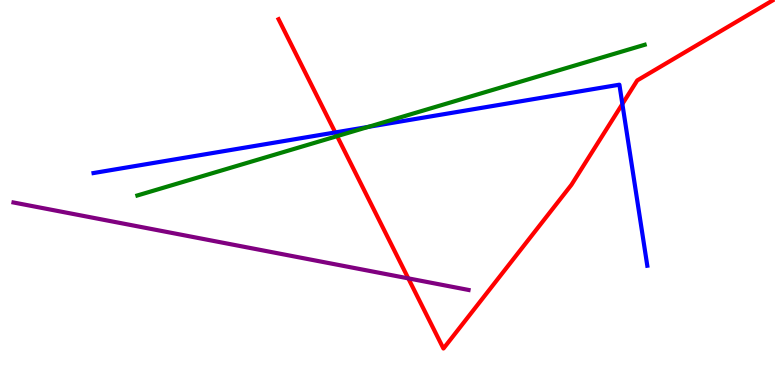[{'lines': ['blue', 'red'], 'intersections': [{'x': 4.33, 'y': 6.56}, {'x': 8.03, 'y': 7.3}]}, {'lines': ['green', 'red'], 'intersections': [{'x': 4.35, 'y': 6.46}]}, {'lines': ['purple', 'red'], 'intersections': [{'x': 5.27, 'y': 2.77}]}, {'lines': ['blue', 'green'], 'intersections': [{'x': 4.75, 'y': 6.7}]}, {'lines': ['blue', 'purple'], 'intersections': []}, {'lines': ['green', 'purple'], 'intersections': []}]